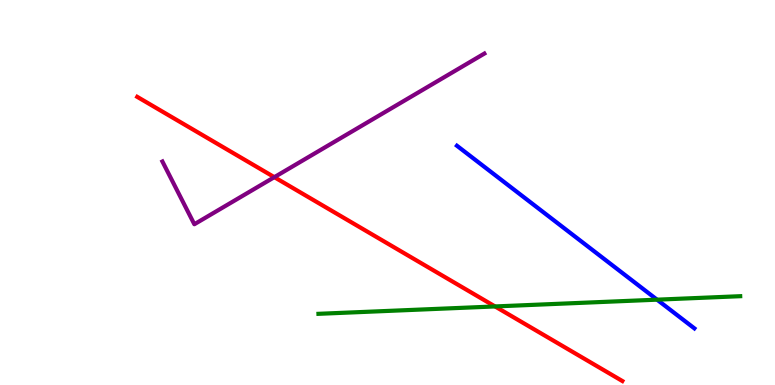[{'lines': ['blue', 'red'], 'intersections': []}, {'lines': ['green', 'red'], 'intersections': [{'x': 6.39, 'y': 2.04}]}, {'lines': ['purple', 'red'], 'intersections': [{'x': 3.54, 'y': 5.4}]}, {'lines': ['blue', 'green'], 'intersections': [{'x': 8.48, 'y': 2.22}]}, {'lines': ['blue', 'purple'], 'intersections': []}, {'lines': ['green', 'purple'], 'intersections': []}]